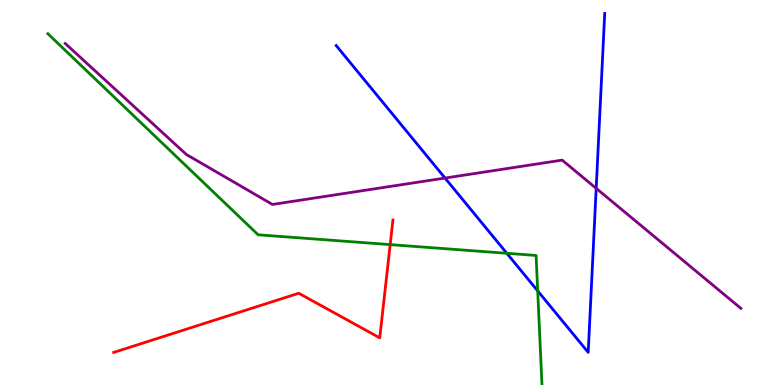[{'lines': ['blue', 'red'], 'intersections': []}, {'lines': ['green', 'red'], 'intersections': [{'x': 5.03, 'y': 3.65}]}, {'lines': ['purple', 'red'], 'intersections': []}, {'lines': ['blue', 'green'], 'intersections': [{'x': 6.54, 'y': 3.42}, {'x': 6.94, 'y': 2.44}]}, {'lines': ['blue', 'purple'], 'intersections': [{'x': 5.74, 'y': 5.38}, {'x': 7.69, 'y': 5.11}]}, {'lines': ['green', 'purple'], 'intersections': []}]